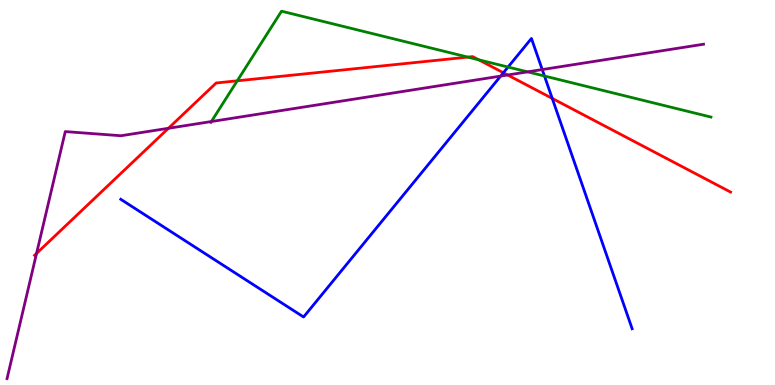[{'lines': ['blue', 'red'], 'intersections': [{'x': 6.5, 'y': 8.11}, {'x': 7.13, 'y': 7.44}]}, {'lines': ['green', 'red'], 'intersections': [{'x': 3.06, 'y': 7.9}, {'x': 6.04, 'y': 8.52}, {'x': 6.18, 'y': 8.45}]}, {'lines': ['purple', 'red'], 'intersections': [{'x': 0.472, 'y': 3.42}, {'x': 2.17, 'y': 6.67}, {'x': 6.55, 'y': 8.05}]}, {'lines': ['blue', 'green'], 'intersections': [{'x': 6.56, 'y': 8.26}, {'x': 7.03, 'y': 8.03}]}, {'lines': ['blue', 'purple'], 'intersections': [{'x': 6.46, 'y': 8.02}, {'x': 7.0, 'y': 8.19}]}, {'lines': ['green', 'purple'], 'intersections': [{'x': 2.73, 'y': 6.84}, {'x': 6.81, 'y': 8.13}]}]